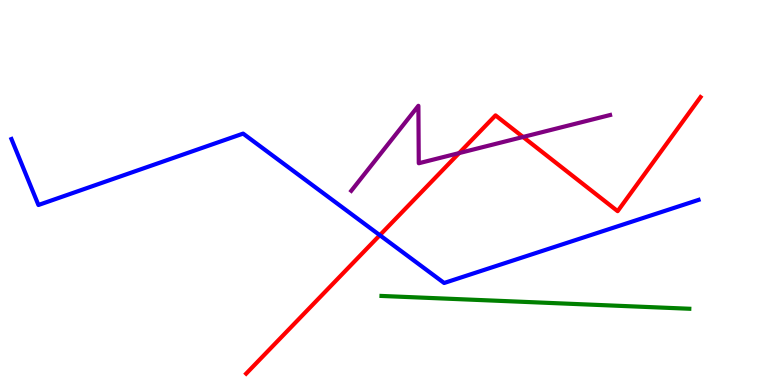[{'lines': ['blue', 'red'], 'intersections': [{'x': 4.9, 'y': 3.89}]}, {'lines': ['green', 'red'], 'intersections': []}, {'lines': ['purple', 'red'], 'intersections': [{'x': 5.92, 'y': 6.02}, {'x': 6.75, 'y': 6.44}]}, {'lines': ['blue', 'green'], 'intersections': []}, {'lines': ['blue', 'purple'], 'intersections': []}, {'lines': ['green', 'purple'], 'intersections': []}]